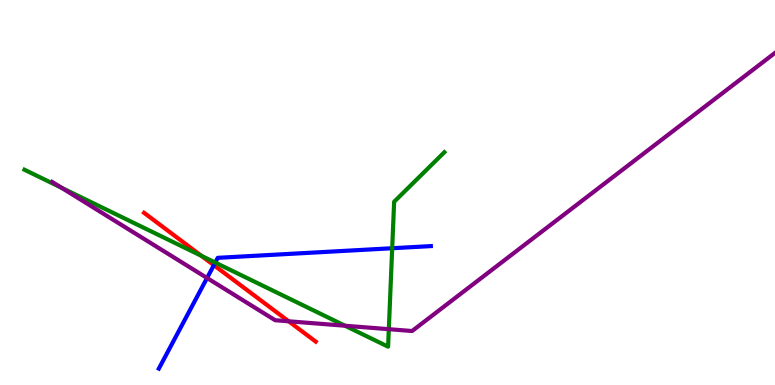[{'lines': ['blue', 'red'], 'intersections': [{'x': 2.76, 'y': 3.11}]}, {'lines': ['green', 'red'], 'intersections': [{'x': 2.6, 'y': 3.36}]}, {'lines': ['purple', 'red'], 'intersections': [{'x': 3.72, 'y': 1.65}]}, {'lines': ['blue', 'green'], 'intersections': [{'x': 2.78, 'y': 3.18}, {'x': 5.06, 'y': 3.55}]}, {'lines': ['blue', 'purple'], 'intersections': [{'x': 2.67, 'y': 2.78}]}, {'lines': ['green', 'purple'], 'intersections': [{'x': 0.795, 'y': 5.12}, {'x': 4.45, 'y': 1.54}, {'x': 5.02, 'y': 1.45}]}]